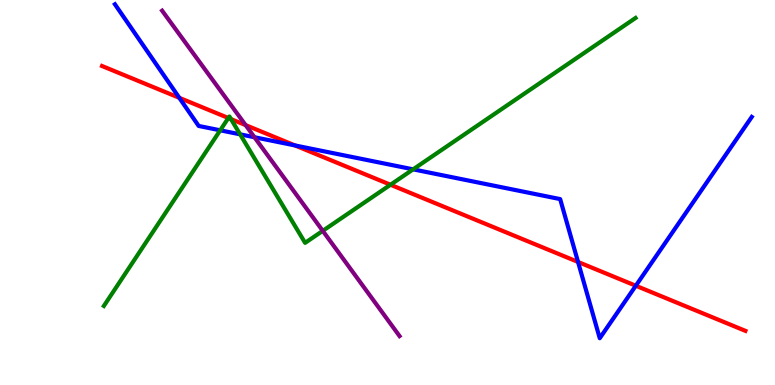[{'lines': ['blue', 'red'], 'intersections': [{'x': 2.31, 'y': 7.46}, {'x': 3.81, 'y': 6.22}, {'x': 7.46, 'y': 3.2}, {'x': 8.2, 'y': 2.58}]}, {'lines': ['green', 'red'], 'intersections': [{'x': 2.95, 'y': 6.93}, {'x': 2.98, 'y': 6.91}, {'x': 5.04, 'y': 5.2}]}, {'lines': ['purple', 'red'], 'intersections': [{'x': 3.17, 'y': 6.75}]}, {'lines': ['blue', 'green'], 'intersections': [{'x': 2.84, 'y': 6.62}, {'x': 3.1, 'y': 6.51}, {'x': 5.33, 'y': 5.6}]}, {'lines': ['blue', 'purple'], 'intersections': [{'x': 3.28, 'y': 6.44}]}, {'lines': ['green', 'purple'], 'intersections': [{'x': 4.16, 'y': 4.0}]}]